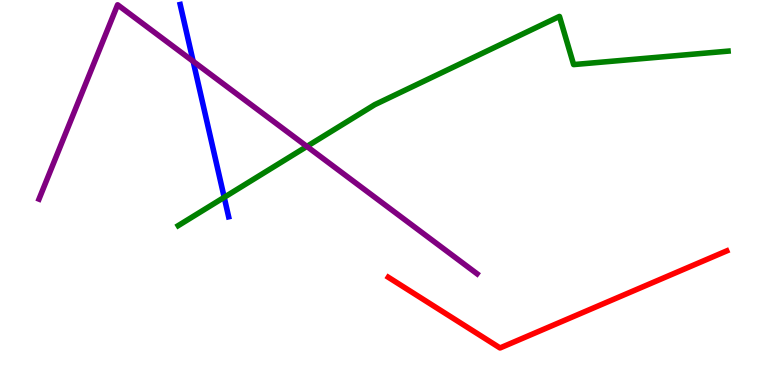[{'lines': ['blue', 'red'], 'intersections': []}, {'lines': ['green', 'red'], 'intersections': []}, {'lines': ['purple', 'red'], 'intersections': []}, {'lines': ['blue', 'green'], 'intersections': [{'x': 2.89, 'y': 4.87}]}, {'lines': ['blue', 'purple'], 'intersections': [{'x': 2.49, 'y': 8.41}]}, {'lines': ['green', 'purple'], 'intersections': [{'x': 3.96, 'y': 6.2}]}]